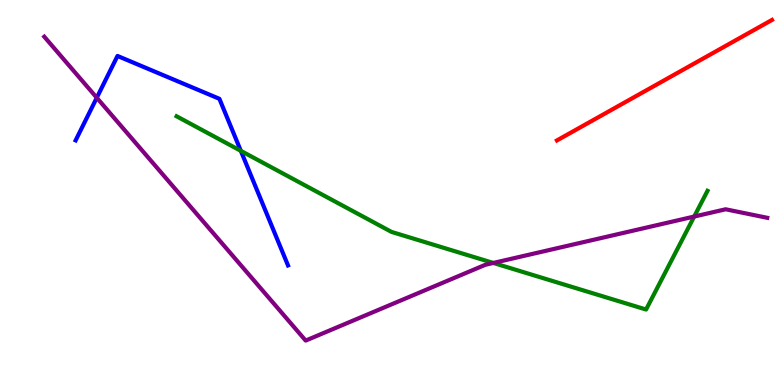[{'lines': ['blue', 'red'], 'intersections': []}, {'lines': ['green', 'red'], 'intersections': []}, {'lines': ['purple', 'red'], 'intersections': []}, {'lines': ['blue', 'green'], 'intersections': [{'x': 3.11, 'y': 6.08}]}, {'lines': ['blue', 'purple'], 'intersections': [{'x': 1.25, 'y': 7.46}]}, {'lines': ['green', 'purple'], 'intersections': [{'x': 6.37, 'y': 3.17}, {'x': 8.96, 'y': 4.38}]}]